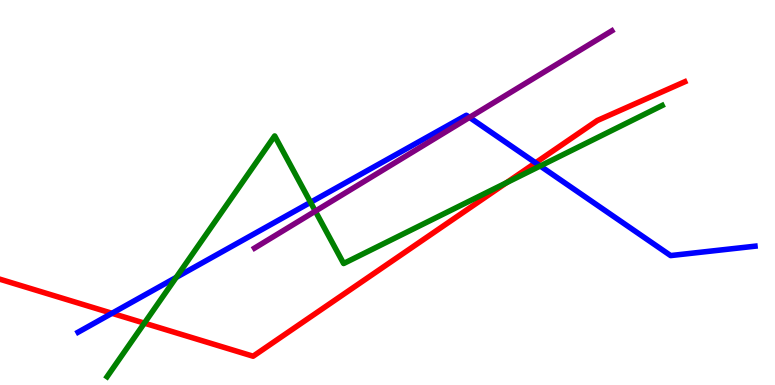[{'lines': ['blue', 'red'], 'intersections': [{'x': 1.44, 'y': 1.86}, {'x': 6.91, 'y': 5.77}]}, {'lines': ['green', 'red'], 'intersections': [{'x': 1.86, 'y': 1.61}, {'x': 6.53, 'y': 5.25}]}, {'lines': ['purple', 'red'], 'intersections': []}, {'lines': ['blue', 'green'], 'intersections': [{'x': 2.27, 'y': 2.79}, {'x': 4.01, 'y': 4.74}, {'x': 6.97, 'y': 5.69}]}, {'lines': ['blue', 'purple'], 'intersections': [{'x': 6.06, 'y': 6.95}]}, {'lines': ['green', 'purple'], 'intersections': [{'x': 4.07, 'y': 4.52}]}]